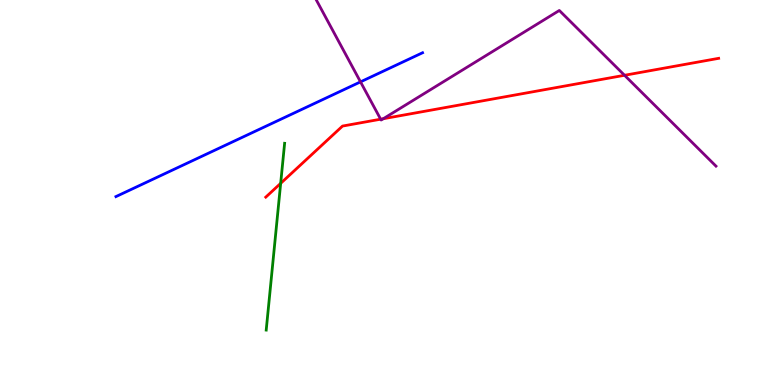[{'lines': ['blue', 'red'], 'intersections': []}, {'lines': ['green', 'red'], 'intersections': [{'x': 3.62, 'y': 5.24}]}, {'lines': ['purple', 'red'], 'intersections': [{'x': 4.91, 'y': 6.9}, {'x': 4.95, 'y': 6.92}, {'x': 8.06, 'y': 8.04}]}, {'lines': ['blue', 'green'], 'intersections': []}, {'lines': ['blue', 'purple'], 'intersections': [{'x': 4.65, 'y': 7.87}]}, {'lines': ['green', 'purple'], 'intersections': []}]